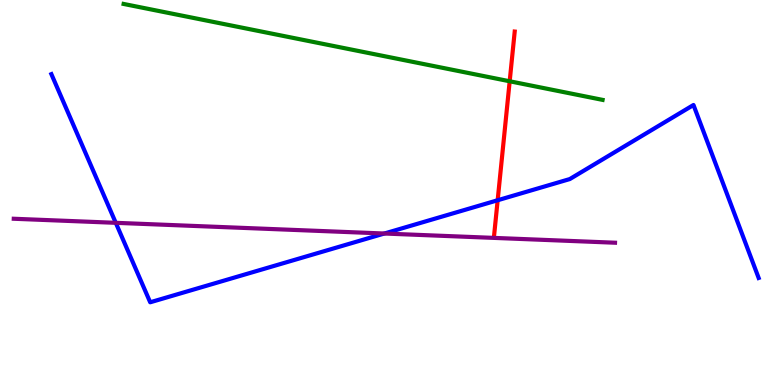[{'lines': ['blue', 'red'], 'intersections': [{'x': 6.42, 'y': 4.8}]}, {'lines': ['green', 'red'], 'intersections': [{'x': 6.58, 'y': 7.89}]}, {'lines': ['purple', 'red'], 'intersections': []}, {'lines': ['blue', 'green'], 'intersections': []}, {'lines': ['blue', 'purple'], 'intersections': [{'x': 1.49, 'y': 4.21}, {'x': 4.96, 'y': 3.93}]}, {'lines': ['green', 'purple'], 'intersections': []}]